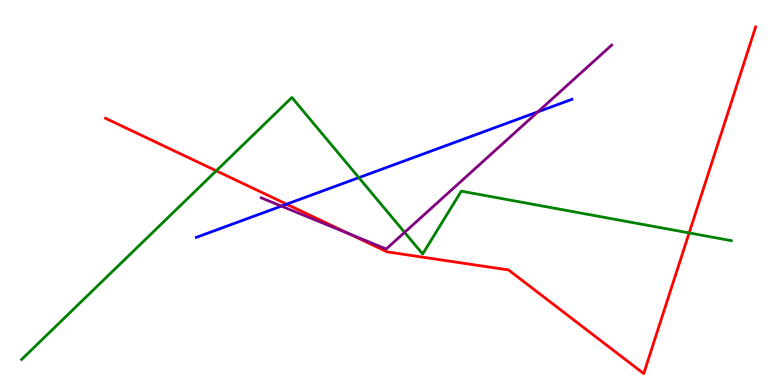[{'lines': ['blue', 'red'], 'intersections': [{'x': 3.7, 'y': 4.7}]}, {'lines': ['green', 'red'], 'intersections': [{'x': 2.79, 'y': 5.56}, {'x': 8.89, 'y': 3.95}]}, {'lines': ['purple', 'red'], 'intersections': [{'x': 4.51, 'y': 3.92}]}, {'lines': ['blue', 'green'], 'intersections': [{'x': 4.63, 'y': 5.39}]}, {'lines': ['blue', 'purple'], 'intersections': [{'x': 3.63, 'y': 4.65}, {'x': 6.94, 'y': 7.1}]}, {'lines': ['green', 'purple'], 'intersections': [{'x': 5.22, 'y': 3.96}]}]